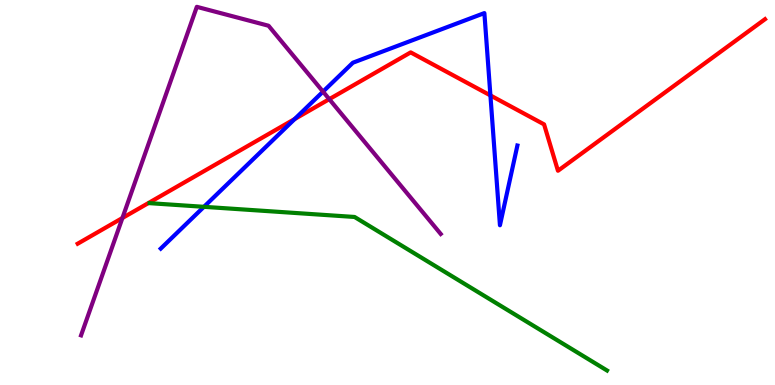[{'lines': ['blue', 'red'], 'intersections': [{'x': 3.8, 'y': 6.91}, {'x': 6.33, 'y': 7.52}]}, {'lines': ['green', 'red'], 'intersections': []}, {'lines': ['purple', 'red'], 'intersections': [{'x': 1.58, 'y': 4.34}, {'x': 4.25, 'y': 7.42}]}, {'lines': ['blue', 'green'], 'intersections': [{'x': 2.63, 'y': 4.63}]}, {'lines': ['blue', 'purple'], 'intersections': [{'x': 4.17, 'y': 7.62}]}, {'lines': ['green', 'purple'], 'intersections': []}]